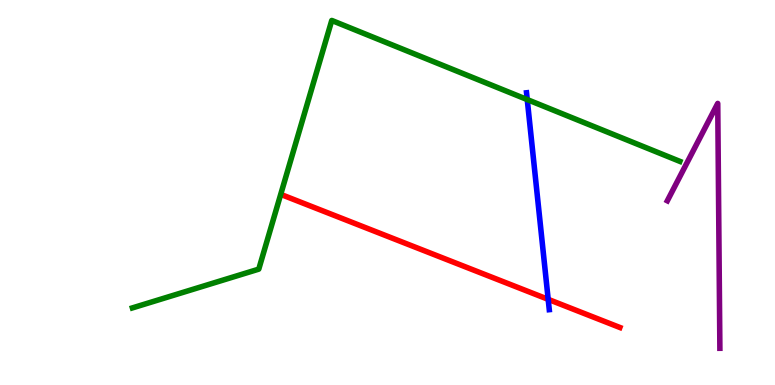[{'lines': ['blue', 'red'], 'intersections': [{'x': 7.07, 'y': 2.22}]}, {'lines': ['green', 'red'], 'intersections': []}, {'lines': ['purple', 'red'], 'intersections': []}, {'lines': ['blue', 'green'], 'intersections': [{'x': 6.8, 'y': 7.41}]}, {'lines': ['blue', 'purple'], 'intersections': []}, {'lines': ['green', 'purple'], 'intersections': []}]